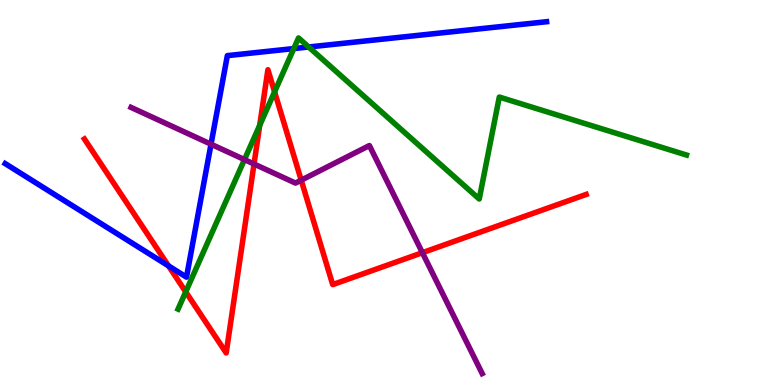[{'lines': ['blue', 'red'], 'intersections': [{'x': 2.17, 'y': 3.09}]}, {'lines': ['green', 'red'], 'intersections': [{'x': 2.4, 'y': 2.42}, {'x': 3.35, 'y': 6.75}, {'x': 3.54, 'y': 7.61}]}, {'lines': ['purple', 'red'], 'intersections': [{'x': 3.28, 'y': 5.74}, {'x': 3.89, 'y': 5.32}, {'x': 5.45, 'y': 3.44}]}, {'lines': ['blue', 'green'], 'intersections': [{'x': 3.79, 'y': 8.74}, {'x': 3.98, 'y': 8.78}]}, {'lines': ['blue', 'purple'], 'intersections': [{'x': 2.72, 'y': 6.25}]}, {'lines': ['green', 'purple'], 'intersections': [{'x': 3.15, 'y': 5.85}]}]